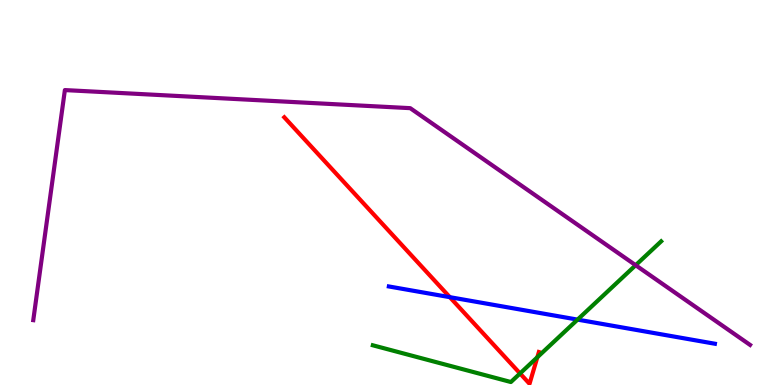[{'lines': ['blue', 'red'], 'intersections': [{'x': 5.8, 'y': 2.28}]}, {'lines': ['green', 'red'], 'intersections': [{'x': 6.71, 'y': 0.3}, {'x': 6.93, 'y': 0.72}]}, {'lines': ['purple', 'red'], 'intersections': []}, {'lines': ['blue', 'green'], 'intersections': [{'x': 7.45, 'y': 1.7}]}, {'lines': ['blue', 'purple'], 'intersections': []}, {'lines': ['green', 'purple'], 'intersections': [{'x': 8.2, 'y': 3.11}]}]